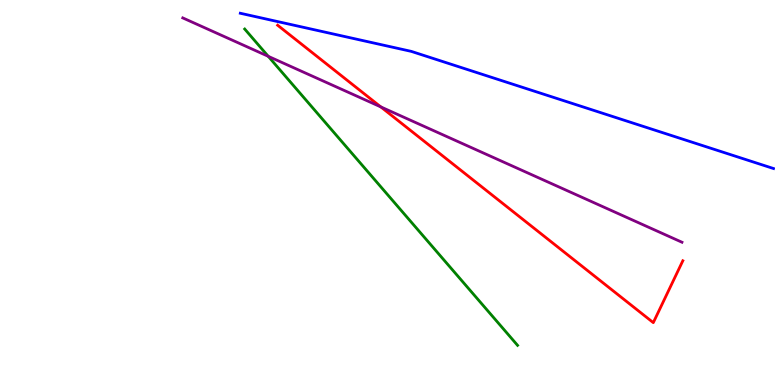[{'lines': ['blue', 'red'], 'intersections': []}, {'lines': ['green', 'red'], 'intersections': []}, {'lines': ['purple', 'red'], 'intersections': [{'x': 4.91, 'y': 7.22}]}, {'lines': ['blue', 'green'], 'intersections': []}, {'lines': ['blue', 'purple'], 'intersections': []}, {'lines': ['green', 'purple'], 'intersections': [{'x': 3.46, 'y': 8.54}]}]